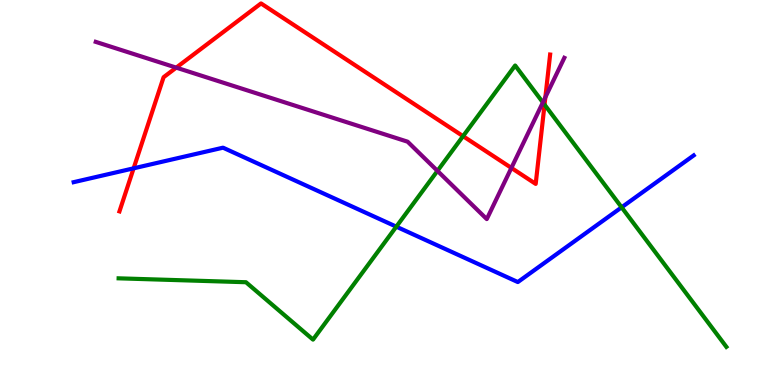[{'lines': ['blue', 'red'], 'intersections': [{'x': 1.72, 'y': 5.63}]}, {'lines': ['green', 'red'], 'intersections': [{'x': 5.97, 'y': 6.46}, {'x': 7.03, 'y': 7.28}]}, {'lines': ['purple', 'red'], 'intersections': [{'x': 2.27, 'y': 8.24}, {'x': 6.6, 'y': 5.64}, {'x': 7.04, 'y': 7.47}]}, {'lines': ['blue', 'green'], 'intersections': [{'x': 5.11, 'y': 4.11}, {'x': 8.02, 'y': 4.62}]}, {'lines': ['blue', 'purple'], 'intersections': []}, {'lines': ['green', 'purple'], 'intersections': [{'x': 5.64, 'y': 5.56}, {'x': 7.0, 'y': 7.34}]}]